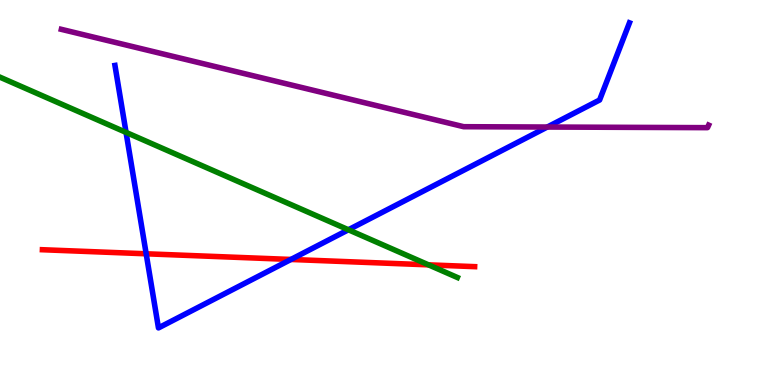[{'lines': ['blue', 'red'], 'intersections': [{'x': 1.89, 'y': 3.41}, {'x': 3.75, 'y': 3.26}]}, {'lines': ['green', 'red'], 'intersections': [{'x': 5.53, 'y': 3.12}]}, {'lines': ['purple', 'red'], 'intersections': []}, {'lines': ['blue', 'green'], 'intersections': [{'x': 1.63, 'y': 6.56}, {'x': 4.5, 'y': 4.03}]}, {'lines': ['blue', 'purple'], 'intersections': [{'x': 7.06, 'y': 6.7}]}, {'lines': ['green', 'purple'], 'intersections': []}]